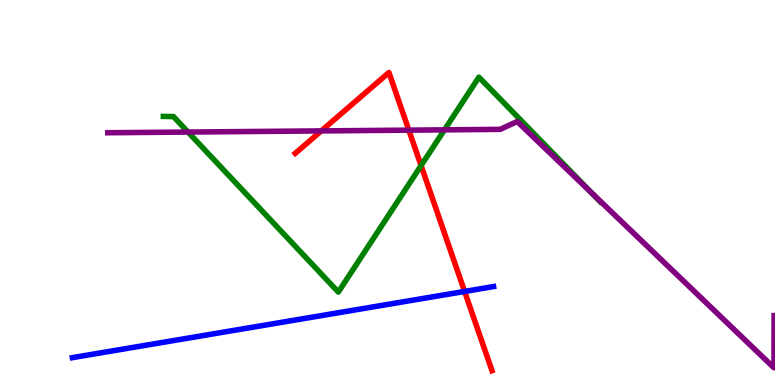[{'lines': ['blue', 'red'], 'intersections': [{'x': 5.99, 'y': 2.43}]}, {'lines': ['green', 'red'], 'intersections': [{'x': 5.43, 'y': 5.7}]}, {'lines': ['purple', 'red'], 'intersections': [{'x': 4.15, 'y': 6.6}, {'x': 5.28, 'y': 6.62}]}, {'lines': ['blue', 'green'], 'intersections': []}, {'lines': ['blue', 'purple'], 'intersections': []}, {'lines': ['green', 'purple'], 'intersections': [{'x': 2.43, 'y': 6.57}, {'x': 5.73, 'y': 6.63}, {'x': 7.63, 'y': 4.99}]}]